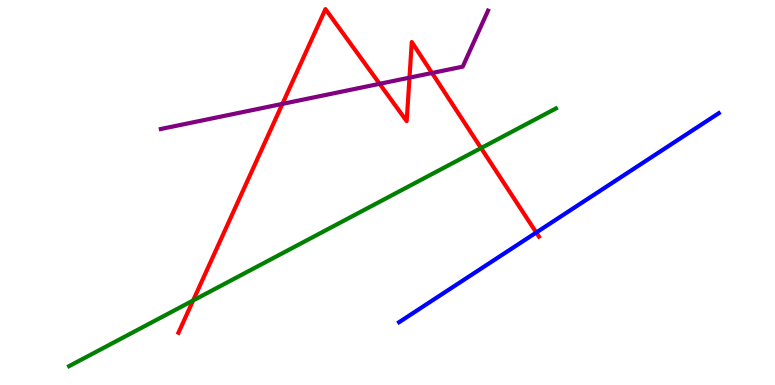[{'lines': ['blue', 'red'], 'intersections': [{'x': 6.92, 'y': 3.96}]}, {'lines': ['green', 'red'], 'intersections': [{'x': 2.49, 'y': 2.19}, {'x': 6.21, 'y': 6.15}]}, {'lines': ['purple', 'red'], 'intersections': [{'x': 3.64, 'y': 7.3}, {'x': 4.9, 'y': 7.82}, {'x': 5.28, 'y': 7.98}, {'x': 5.57, 'y': 8.1}]}, {'lines': ['blue', 'green'], 'intersections': []}, {'lines': ['blue', 'purple'], 'intersections': []}, {'lines': ['green', 'purple'], 'intersections': []}]